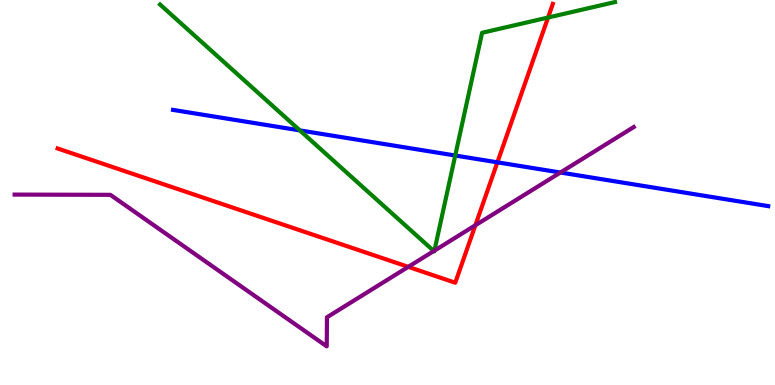[{'lines': ['blue', 'red'], 'intersections': [{'x': 6.42, 'y': 5.78}]}, {'lines': ['green', 'red'], 'intersections': [{'x': 7.07, 'y': 9.54}]}, {'lines': ['purple', 'red'], 'intersections': [{'x': 5.27, 'y': 3.07}, {'x': 6.13, 'y': 4.15}]}, {'lines': ['blue', 'green'], 'intersections': [{'x': 3.87, 'y': 6.61}, {'x': 5.87, 'y': 5.96}]}, {'lines': ['blue', 'purple'], 'intersections': [{'x': 7.23, 'y': 5.52}]}, {'lines': ['green', 'purple'], 'intersections': [{'x': 5.6, 'y': 3.48}, {'x': 5.61, 'y': 3.49}]}]